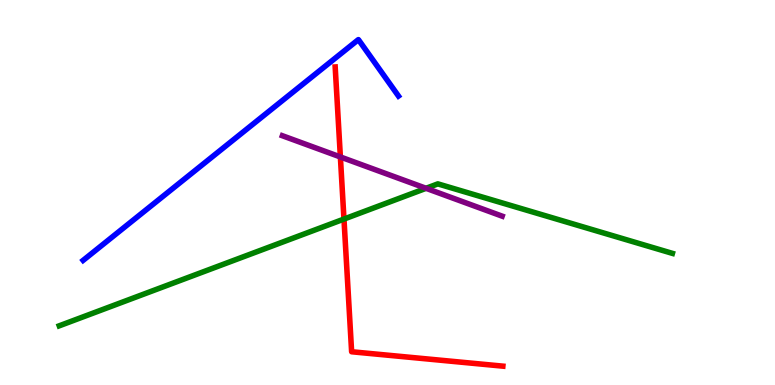[{'lines': ['blue', 'red'], 'intersections': []}, {'lines': ['green', 'red'], 'intersections': [{'x': 4.44, 'y': 4.31}]}, {'lines': ['purple', 'red'], 'intersections': [{'x': 4.39, 'y': 5.92}]}, {'lines': ['blue', 'green'], 'intersections': []}, {'lines': ['blue', 'purple'], 'intersections': []}, {'lines': ['green', 'purple'], 'intersections': [{'x': 5.5, 'y': 5.11}]}]